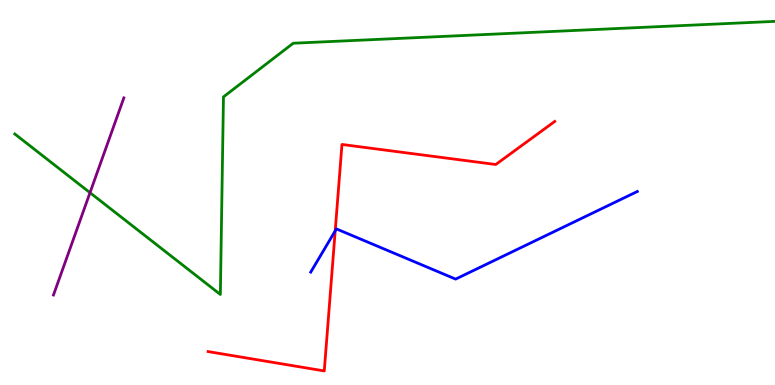[{'lines': ['blue', 'red'], 'intersections': [{'x': 4.33, 'y': 4.0}]}, {'lines': ['green', 'red'], 'intersections': []}, {'lines': ['purple', 'red'], 'intersections': []}, {'lines': ['blue', 'green'], 'intersections': []}, {'lines': ['blue', 'purple'], 'intersections': []}, {'lines': ['green', 'purple'], 'intersections': [{'x': 1.16, 'y': 4.99}]}]